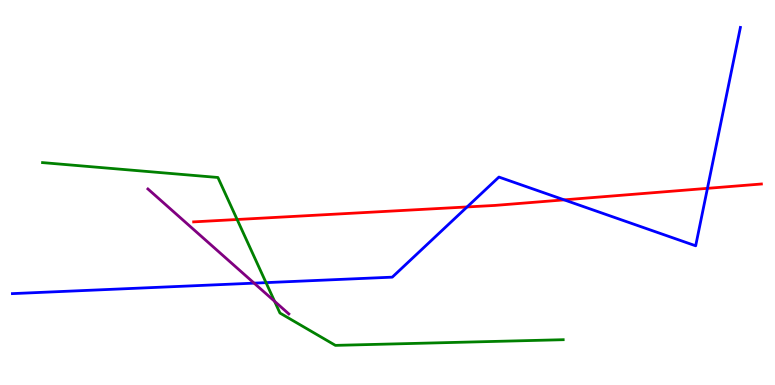[{'lines': ['blue', 'red'], 'intersections': [{'x': 6.03, 'y': 4.62}, {'x': 7.28, 'y': 4.81}, {'x': 9.13, 'y': 5.11}]}, {'lines': ['green', 'red'], 'intersections': [{'x': 3.06, 'y': 4.3}]}, {'lines': ['purple', 'red'], 'intersections': []}, {'lines': ['blue', 'green'], 'intersections': [{'x': 3.43, 'y': 2.66}]}, {'lines': ['blue', 'purple'], 'intersections': [{'x': 3.28, 'y': 2.65}]}, {'lines': ['green', 'purple'], 'intersections': [{'x': 3.54, 'y': 2.17}]}]